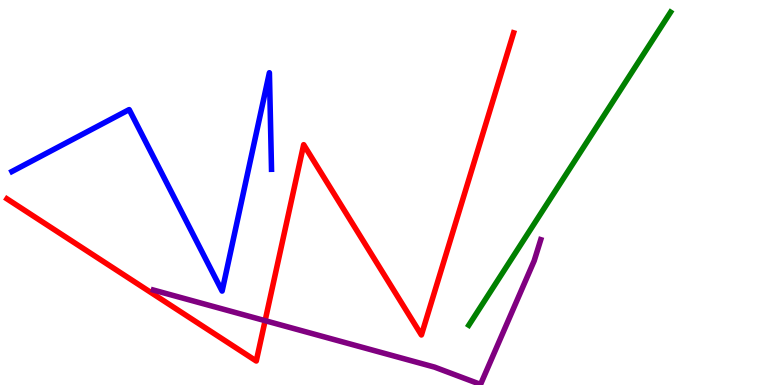[{'lines': ['blue', 'red'], 'intersections': []}, {'lines': ['green', 'red'], 'intersections': []}, {'lines': ['purple', 'red'], 'intersections': [{'x': 3.42, 'y': 1.67}]}, {'lines': ['blue', 'green'], 'intersections': []}, {'lines': ['blue', 'purple'], 'intersections': []}, {'lines': ['green', 'purple'], 'intersections': []}]